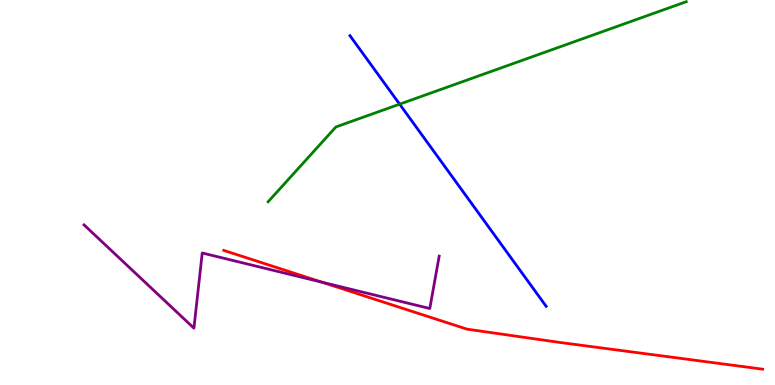[{'lines': ['blue', 'red'], 'intersections': []}, {'lines': ['green', 'red'], 'intersections': []}, {'lines': ['purple', 'red'], 'intersections': [{'x': 4.16, 'y': 2.67}]}, {'lines': ['blue', 'green'], 'intersections': [{'x': 5.16, 'y': 7.29}]}, {'lines': ['blue', 'purple'], 'intersections': []}, {'lines': ['green', 'purple'], 'intersections': []}]